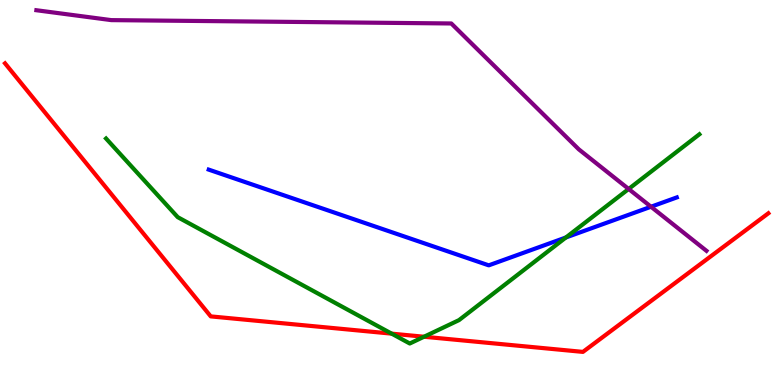[{'lines': ['blue', 'red'], 'intersections': []}, {'lines': ['green', 'red'], 'intersections': [{'x': 5.05, 'y': 1.33}, {'x': 5.47, 'y': 1.25}]}, {'lines': ['purple', 'red'], 'intersections': []}, {'lines': ['blue', 'green'], 'intersections': [{'x': 7.3, 'y': 3.83}]}, {'lines': ['blue', 'purple'], 'intersections': [{'x': 8.4, 'y': 4.63}]}, {'lines': ['green', 'purple'], 'intersections': [{'x': 8.11, 'y': 5.09}]}]